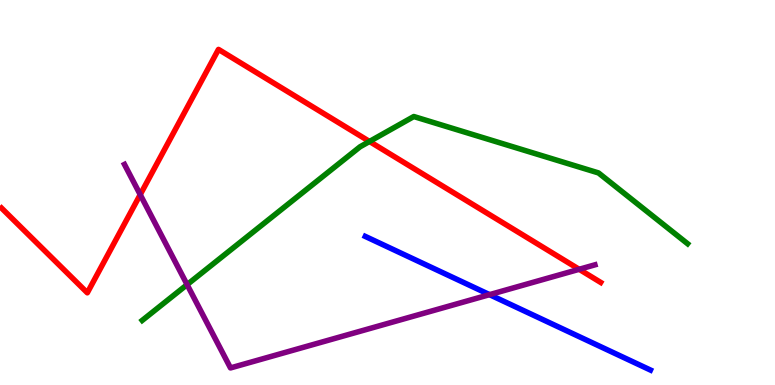[{'lines': ['blue', 'red'], 'intersections': []}, {'lines': ['green', 'red'], 'intersections': [{'x': 4.77, 'y': 6.33}]}, {'lines': ['purple', 'red'], 'intersections': [{'x': 1.81, 'y': 4.94}, {'x': 7.47, 'y': 3.01}]}, {'lines': ['blue', 'green'], 'intersections': []}, {'lines': ['blue', 'purple'], 'intersections': [{'x': 6.32, 'y': 2.35}]}, {'lines': ['green', 'purple'], 'intersections': [{'x': 2.41, 'y': 2.61}]}]